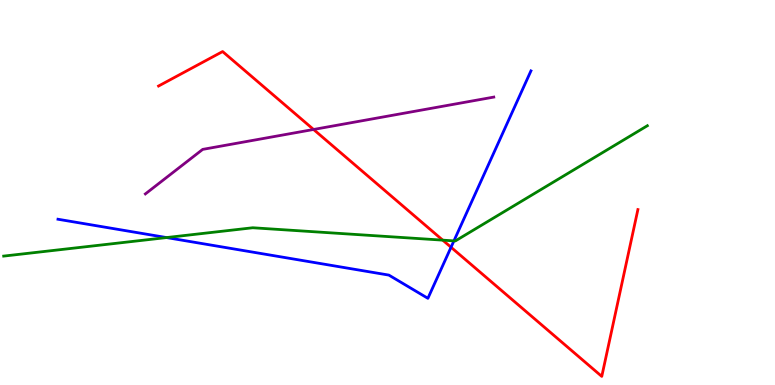[{'lines': ['blue', 'red'], 'intersections': [{'x': 5.82, 'y': 3.58}]}, {'lines': ['green', 'red'], 'intersections': [{'x': 5.71, 'y': 3.76}]}, {'lines': ['purple', 'red'], 'intersections': [{'x': 4.05, 'y': 6.64}]}, {'lines': ['blue', 'green'], 'intersections': [{'x': 2.15, 'y': 3.83}, {'x': 5.86, 'y': 3.74}]}, {'lines': ['blue', 'purple'], 'intersections': []}, {'lines': ['green', 'purple'], 'intersections': []}]